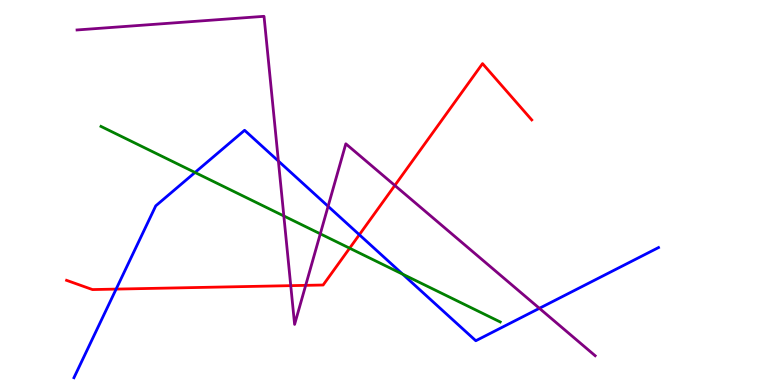[{'lines': ['blue', 'red'], 'intersections': [{'x': 1.5, 'y': 2.49}, {'x': 4.64, 'y': 3.9}]}, {'lines': ['green', 'red'], 'intersections': [{'x': 4.51, 'y': 3.55}]}, {'lines': ['purple', 'red'], 'intersections': [{'x': 3.75, 'y': 2.58}, {'x': 3.94, 'y': 2.59}, {'x': 5.09, 'y': 5.18}]}, {'lines': ['blue', 'green'], 'intersections': [{'x': 2.52, 'y': 5.52}, {'x': 5.2, 'y': 2.88}]}, {'lines': ['blue', 'purple'], 'intersections': [{'x': 3.59, 'y': 5.82}, {'x': 4.23, 'y': 4.64}, {'x': 6.96, 'y': 1.99}]}, {'lines': ['green', 'purple'], 'intersections': [{'x': 3.66, 'y': 4.39}, {'x': 4.13, 'y': 3.93}]}]